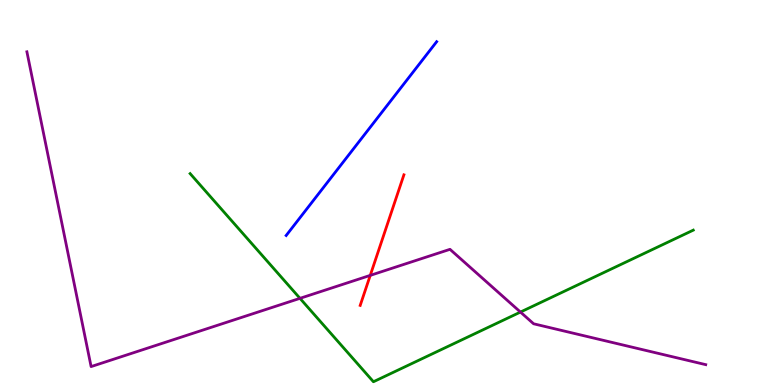[{'lines': ['blue', 'red'], 'intersections': []}, {'lines': ['green', 'red'], 'intersections': []}, {'lines': ['purple', 'red'], 'intersections': [{'x': 4.78, 'y': 2.85}]}, {'lines': ['blue', 'green'], 'intersections': []}, {'lines': ['blue', 'purple'], 'intersections': []}, {'lines': ['green', 'purple'], 'intersections': [{'x': 3.87, 'y': 2.25}, {'x': 6.72, 'y': 1.89}]}]